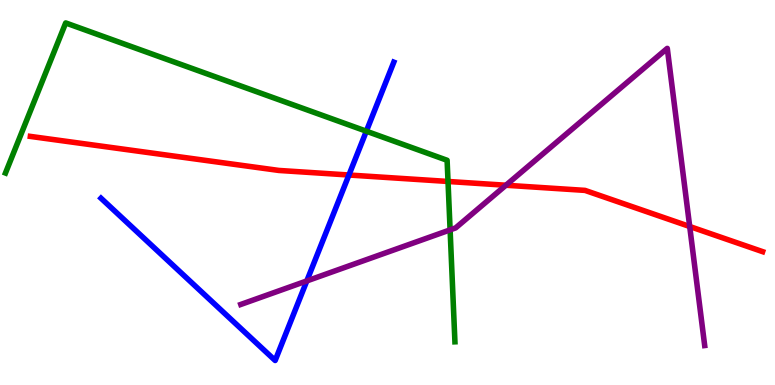[{'lines': ['blue', 'red'], 'intersections': [{'x': 4.5, 'y': 5.45}]}, {'lines': ['green', 'red'], 'intersections': [{'x': 5.78, 'y': 5.29}]}, {'lines': ['purple', 'red'], 'intersections': [{'x': 6.53, 'y': 5.19}, {'x': 8.9, 'y': 4.12}]}, {'lines': ['blue', 'green'], 'intersections': [{'x': 4.73, 'y': 6.59}]}, {'lines': ['blue', 'purple'], 'intersections': [{'x': 3.96, 'y': 2.7}]}, {'lines': ['green', 'purple'], 'intersections': [{'x': 5.81, 'y': 4.03}]}]